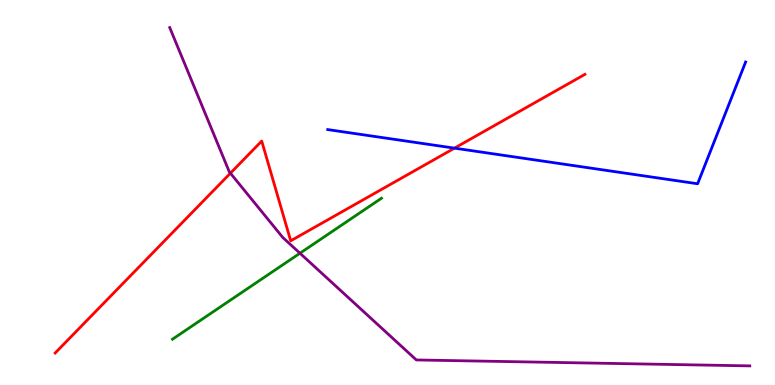[{'lines': ['blue', 'red'], 'intersections': [{'x': 5.86, 'y': 6.15}]}, {'lines': ['green', 'red'], 'intersections': []}, {'lines': ['purple', 'red'], 'intersections': [{'x': 2.97, 'y': 5.5}]}, {'lines': ['blue', 'green'], 'intersections': []}, {'lines': ['blue', 'purple'], 'intersections': []}, {'lines': ['green', 'purple'], 'intersections': [{'x': 3.87, 'y': 3.42}]}]